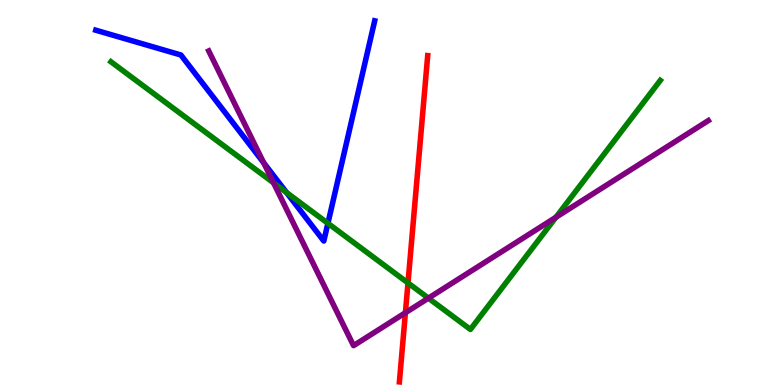[{'lines': ['blue', 'red'], 'intersections': []}, {'lines': ['green', 'red'], 'intersections': [{'x': 5.26, 'y': 2.65}]}, {'lines': ['purple', 'red'], 'intersections': [{'x': 5.23, 'y': 1.88}]}, {'lines': ['blue', 'green'], 'intersections': [{'x': 3.7, 'y': 5.0}, {'x': 4.23, 'y': 4.2}]}, {'lines': ['blue', 'purple'], 'intersections': [{'x': 3.4, 'y': 5.77}]}, {'lines': ['green', 'purple'], 'intersections': [{'x': 3.53, 'y': 5.25}, {'x': 5.53, 'y': 2.26}, {'x': 7.17, 'y': 4.36}]}]